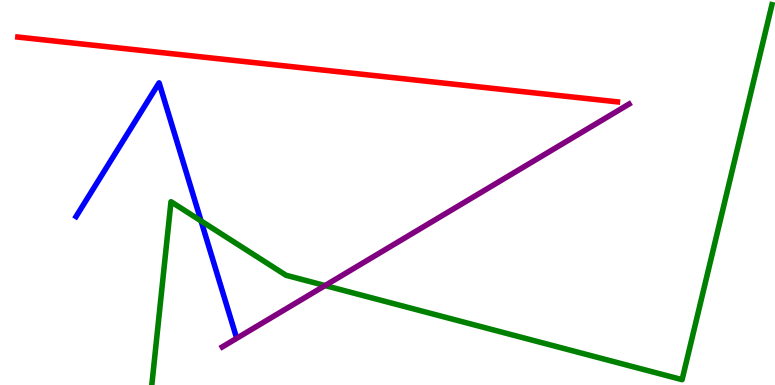[{'lines': ['blue', 'red'], 'intersections': []}, {'lines': ['green', 'red'], 'intersections': []}, {'lines': ['purple', 'red'], 'intersections': []}, {'lines': ['blue', 'green'], 'intersections': [{'x': 2.59, 'y': 4.26}]}, {'lines': ['blue', 'purple'], 'intersections': []}, {'lines': ['green', 'purple'], 'intersections': [{'x': 4.19, 'y': 2.58}]}]